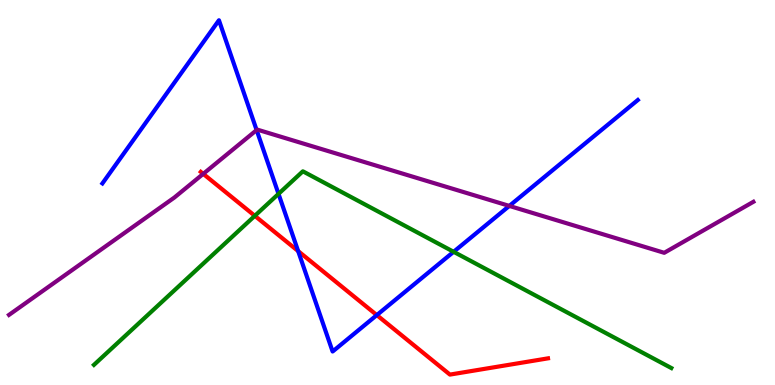[{'lines': ['blue', 'red'], 'intersections': [{'x': 3.85, 'y': 3.48}, {'x': 4.86, 'y': 1.82}]}, {'lines': ['green', 'red'], 'intersections': [{'x': 3.29, 'y': 4.39}]}, {'lines': ['purple', 'red'], 'intersections': [{'x': 2.62, 'y': 5.48}]}, {'lines': ['blue', 'green'], 'intersections': [{'x': 3.59, 'y': 4.96}, {'x': 5.85, 'y': 3.46}]}, {'lines': ['blue', 'purple'], 'intersections': [{'x': 3.31, 'y': 6.62}, {'x': 6.57, 'y': 4.65}]}, {'lines': ['green', 'purple'], 'intersections': []}]